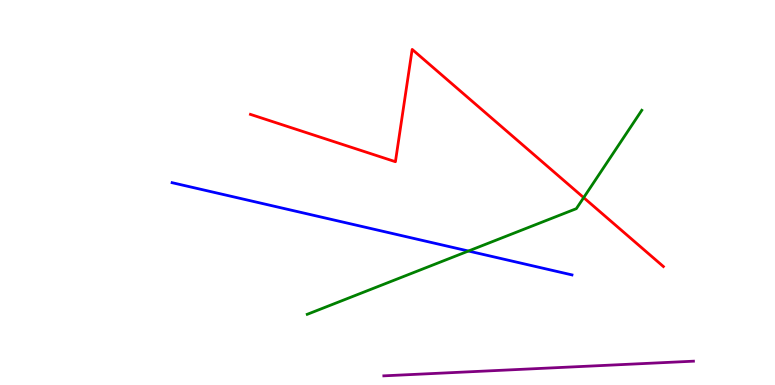[{'lines': ['blue', 'red'], 'intersections': []}, {'lines': ['green', 'red'], 'intersections': [{'x': 7.53, 'y': 4.87}]}, {'lines': ['purple', 'red'], 'intersections': []}, {'lines': ['blue', 'green'], 'intersections': [{'x': 6.04, 'y': 3.48}]}, {'lines': ['blue', 'purple'], 'intersections': []}, {'lines': ['green', 'purple'], 'intersections': []}]